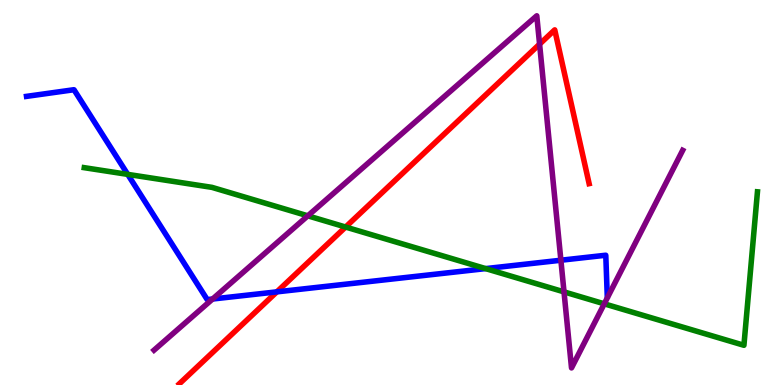[{'lines': ['blue', 'red'], 'intersections': [{'x': 3.57, 'y': 2.42}]}, {'lines': ['green', 'red'], 'intersections': [{'x': 4.46, 'y': 4.1}]}, {'lines': ['purple', 'red'], 'intersections': [{'x': 6.96, 'y': 8.85}]}, {'lines': ['blue', 'green'], 'intersections': [{'x': 1.65, 'y': 5.47}, {'x': 6.27, 'y': 3.02}]}, {'lines': ['blue', 'purple'], 'intersections': [{'x': 2.74, 'y': 2.23}, {'x': 7.24, 'y': 3.24}]}, {'lines': ['green', 'purple'], 'intersections': [{'x': 3.97, 'y': 4.39}, {'x': 7.28, 'y': 2.42}, {'x': 7.8, 'y': 2.11}]}]